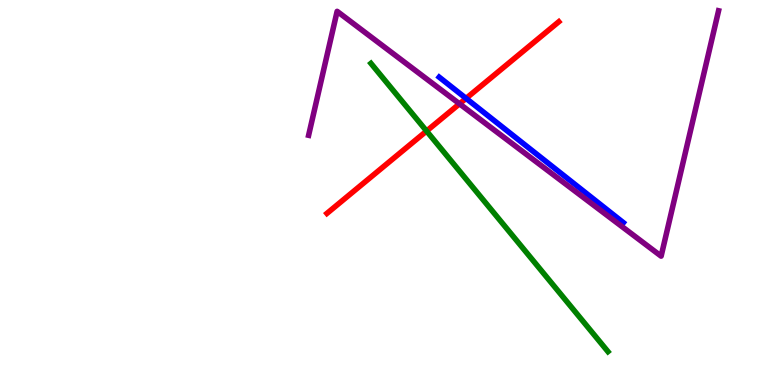[{'lines': ['blue', 'red'], 'intersections': [{'x': 6.01, 'y': 7.44}]}, {'lines': ['green', 'red'], 'intersections': [{'x': 5.5, 'y': 6.6}]}, {'lines': ['purple', 'red'], 'intersections': [{'x': 5.93, 'y': 7.3}]}, {'lines': ['blue', 'green'], 'intersections': []}, {'lines': ['blue', 'purple'], 'intersections': []}, {'lines': ['green', 'purple'], 'intersections': []}]